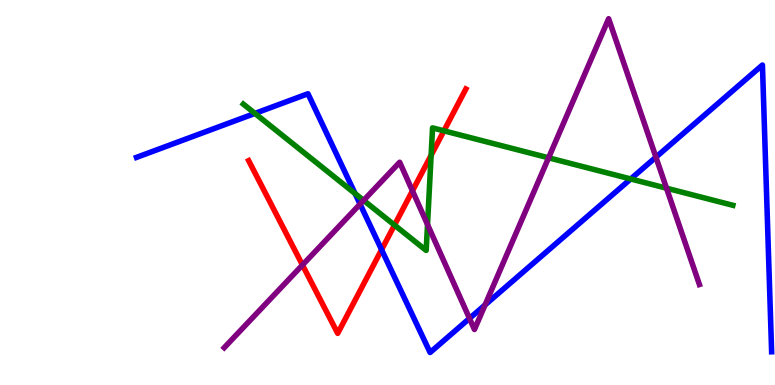[{'lines': ['blue', 'red'], 'intersections': [{'x': 4.92, 'y': 3.51}]}, {'lines': ['green', 'red'], 'intersections': [{'x': 5.09, 'y': 4.15}, {'x': 5.56, 'y': 5.97}, {'x': 5.73, 'y': 6.6}]}, {'lines': ['purple', 'red'], 'intersections': [{'x': 3.9, 'y': 3.12}, {'x': 5.32, 'y': 5.04}]}, {'lines': ['blue', 'green'], 'intersections': [{'x': 3.29, 'y': 7.05}, {'x': 4.58, 'y': 4.97}, {'x': 8.14, 'y': 5.35}]}, {'lines': ['blue', 'purple'], 'intersections': [{'x': 4.65, 'y': 4.7}, {'x': 6.06, 'y': 1.73}, {'x': 6.26, 'y': 2.08}, {'x': 8.46, 'y': 5.92}]}, {'lines': ['green', 'purple'], 'intersections': [{'x': 4.69, 'y': 4.8}, {'x': 5.52, 'y': 4.17}, {'x': 7.08, 'y': 5.9}, {'x': 8.6, 'y': 5.11}]}]